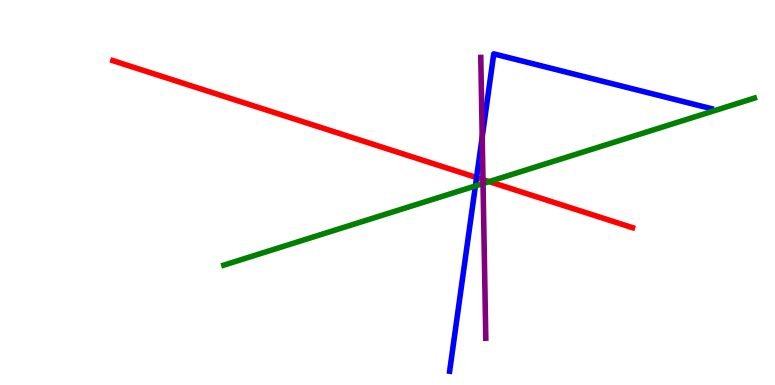[{'lines': ['blue', 'red'], 'intersections': [{'x': 6.15, 'y': 5.39}]}, {'lines': ['green', 'red'], 'intersections': [{'x': 6.31, 'y': 5.28}]}, {'lines': ['purple', 'red'], 'intersections': [{'x': 6.23, 'y': 5.34}]}, {'lines': ['blue', 'green'], 'intersections': [{'x': 6.13, 'y': 5.17}]}, {'lines': ['blue', 'purple'], 'intersections': [{'x': 6.22, 'y': 6.44}]}, {'lines': ['green', 'purple'], 'intersections': [{'x': 6.23, 'y': 5.23}]}]